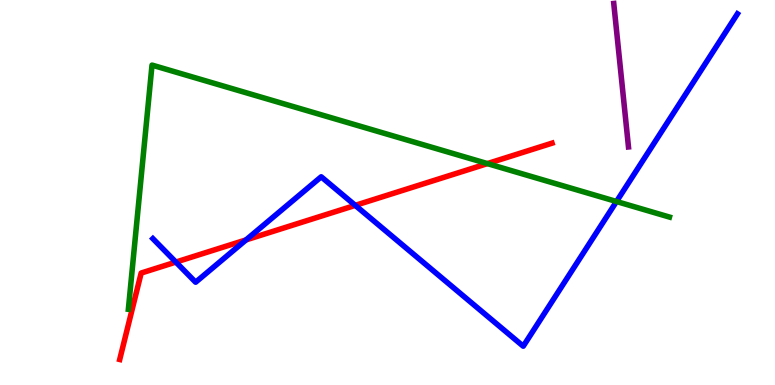[{'lines': ['blue', 'red'], 'intersections': [{'x': 2.27, 'y': 3.19}, {'x': 3.17, 'y': 3.77}, {'x': 4.58, 'y': 4.67}]}, {'lines': ['green', 'red'], 'intersections': [{'x': 6.29, 'y': 5.75}]}, {'lines': ['purple', 'red'], 'intersections': []}, {'lines': ['blue', 'green'], 'intersections': [{'x': 7.95, 'y': 4.77}]}, {'lines': ['blue', 'purple'], 'intersections': []}, {'lines': ['green', 'purple'], 'intersections': []}]